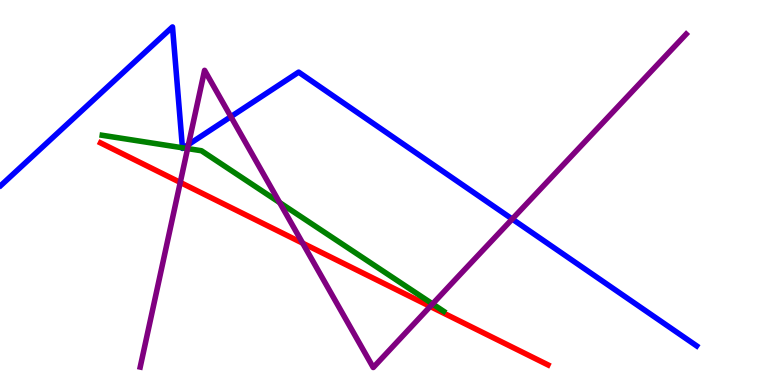[{'lines': ['blue', 'red'], 'intersections': []}, {'lines': ['green', 'red'], 'intersections': []}, {'lines': ['purple', 'red'], 'intersections': [{'x': 2.33, 'y': 5.26}, {'x': 3.91, 'y': 3.68}, {'x': 5.55, 'y': 2.04}]}, {'lines': ['blue', 'green'], 'intersections': [{'x': 2.35, 'y': 6.16}, {'x': 2.37, 'y': 6.16}]}, {'lines': ['blue', 'purple'], 'intersections': [{'x': 2.43, 'y': 6.25}, {'x': 2.98, 'y': 6.97}, {'x': 6.61, 'y': 4.31}]}, {'lines': ['green', 'purple'], 'intersections': [{'x': 2.42, 'y': 6.14}, {'x': 3.61, 'y': 4.74}, {'x': 5.58, 'y': 2.11}]}]